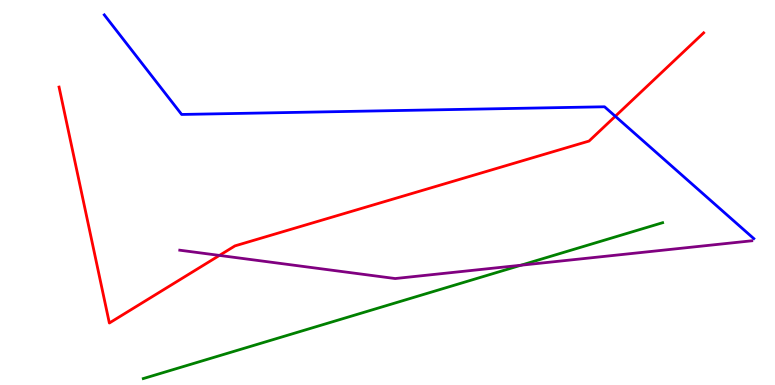[{'lines': ['blue', 'red'], 'intersections': [{'x': 7.94, 'y': 6.98}]}, {'lines': ['green', 'red'], 'intersections': []}, {'lines': ['purple', 'red'], 'intersections': [{'x': 2.83, 'y': 3.37}]}, {'lines': ['blue', 'green'], 'intersections': []}, {'lines': ['blue', 'purple'], 'intersections': []}, {'lines': ['green', 'purple'], 'intersections': [{'x': 6.72, 'y': 3.11}]}]